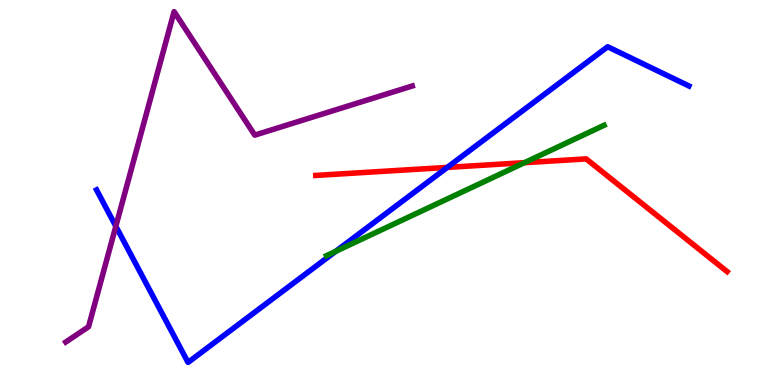[{'lines': ['blue', 'red'], 'intersections': [{'x': 5.77, 'y': 5.65}]}, {'lines': ['green', 'red'], 'intersections': [{'x': 6.77, 'y': 5.77}]}, {'lines': ['purple', 'red'], 'intersections': []}, {'lines': ['blue', 'green'], 'intersections': [{'x': 4.33, 'y': 3.47}]}, {'lines': ['blue', 'purple'], 'intersections': [{'x': 1.49, 'y': 4.12}]}, {'lines': ['green', 'purple'], 'intersections': []}]